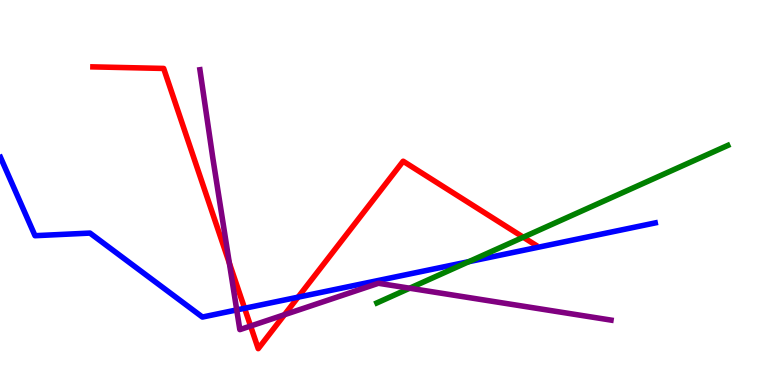[{'lines': ['blue', 'red'], 'intersections': [{'x': 3.16, 'y': 1.99}, {'x': 3.85, 'y': 2.28}]}, {'lines': ['green', 'red'], 'intersections': [{'x': 6.75, 'y': 3.84}]}, {'lines': ['purple', 'red'], 'intersections': [{'x': 2.96, 'y': 3.17}, {'x': 3.23, 'y': 1.53}, {'x': 3.67, 'y': 1.83}]}, {'lines': ['blue', 'green'], 'intersections': [{'x': 6.05, 'y': 3.2}]}, {'lines': ['blue', 'purple'], 'intersections': [{'x': 3.05, 'y': 1.95}]}, {'lines': ['green', 'purple'], 'intersections': [{'x': 5.29, 'y': 2.51}]}]